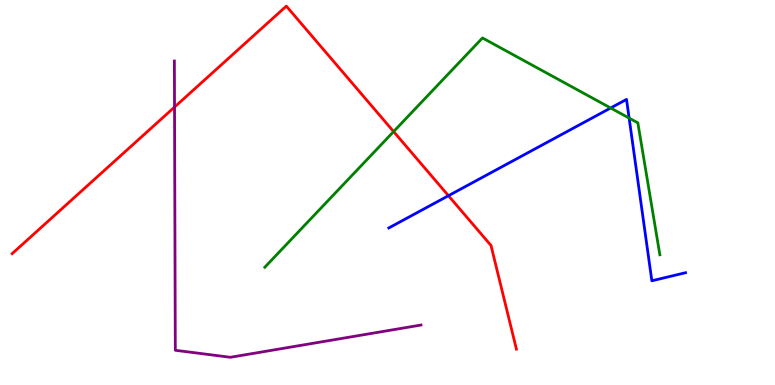[{'lines': ['blue', 'red'], 'intersections': [{'x': 5.79, 'y': 4.92}]}, {'lines': ['green', 'red'], 'intersections': [{'x': 5.08, 'y': 6.58}]}, {'lines': ['purple', 'red'], 'intersections': [{'x': 2.25, 'y': 7.22}]}, {'lines': ['blue', 'green'], 'intersections': [{'x': 7.88, 'y': 7.2}, {'x': 8.12, 'y': 6.93}]}, {'lines': ['blue', 'purple'], 'intersections': []}, {'lines': ['green', 'purple'], 'intersections': []}]